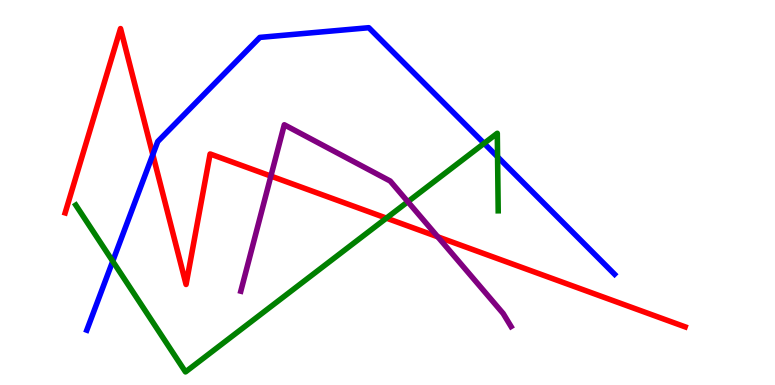[{'lines': ['blue', 'red'], 'intersections': [{'x': 1.97, 'y': 5.98}]}, {'lines': ['green', 'red'], 'intersections': [{'x': 4.99, 'y': 4.33}]}, {'lines': ['purple', 'red'], 'intersections': [{'x': 3.5, 'y': 5.43}, {'x': 5.65, 'y': 3.85}]}, {'lines': ['blue', 'green'], 'intersections': [{'x': 1.45, 'y': 3.21}, {'x': 6.25, 'y': 6.28}, {'x': 6.42, 'y': 5.93}]}, {'lines': ['blue', 'purple'], 'intersections': []}, {'lines': ['green', 'purple'], 'intersections': [{'x': 5.26, 'y': 4.76}]}]